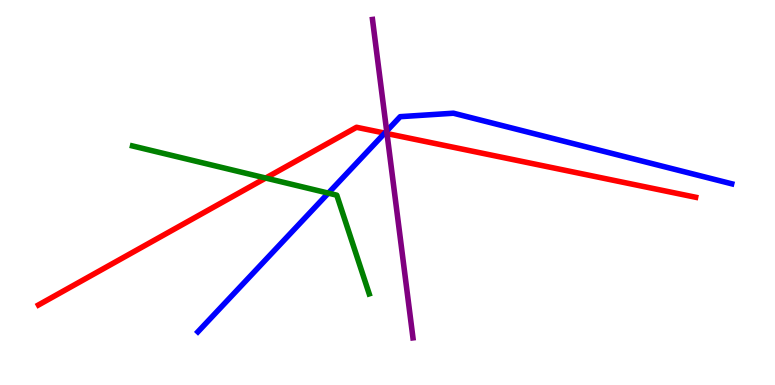[{'lines': ['blue', 'red'], 'intersections': [{'x': 4.96, 'y': 6.54}]}, {'lines': ['green', 'red'], 'intersections': [{'x': 3.43, 'y': 5.38}]}, {'lines': ['purple', 'red'], 'intersections': [{'x': 4.99, 'y': 6.53}]}, {'lines': ['blue', 'green'], 'intersections': [{'x': 4.24, 'y': 4.98}]}, {'lines': ['blue', 'purple'], 'intersections': [{'x': 4.99, 'y': 6.6}]}, {'lines': ['green', 'purple'], 'intersections': []}]